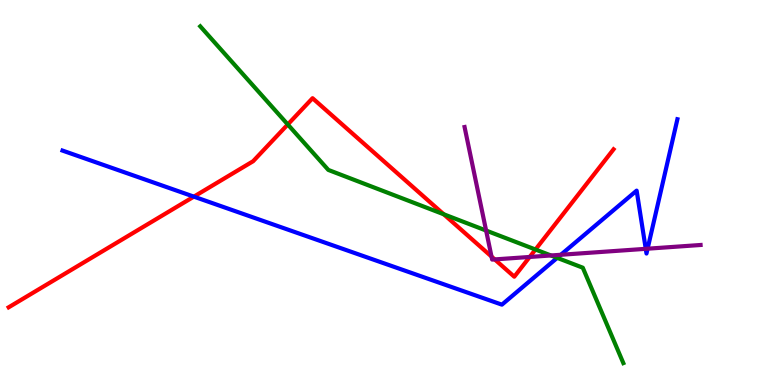[{'lines': ['blue', 'red'], 'intersections': [{'x': 2.5, 'y': 4.89}]}, {'lines': ['green', 'red'], 'intersections': [{'x': 3.71, 'y': 6.77}, {'x': 5.73, 'y': 4.43}, {'x': 6.91, 'y': 3.52}]}, {'lines': ['purple', 'red'], 'intersections': [{'x': 6.34, 'y': 3.34}, {'x': 6.38, 'y': 3.26}, {'x': 6.83, 'y': 3.33}]}, {'lines': ['blue', 'green'], 'intersections': [{'x': 7.19, 'y': 3.3}]}, {'lines': ['blue', 'purple'], 'intersections': [{'x': 7.24, 'y': 3.38}, {'x': 8.33, 'y': 3.54}, {'x': 8.36, 'y': 3.54}]}, {'lines': ['green', 'purple'], 'intersections': [{'x': 6.27, 'y': 4.01}, {'x': 7.11, 'y': 3.36}]}]